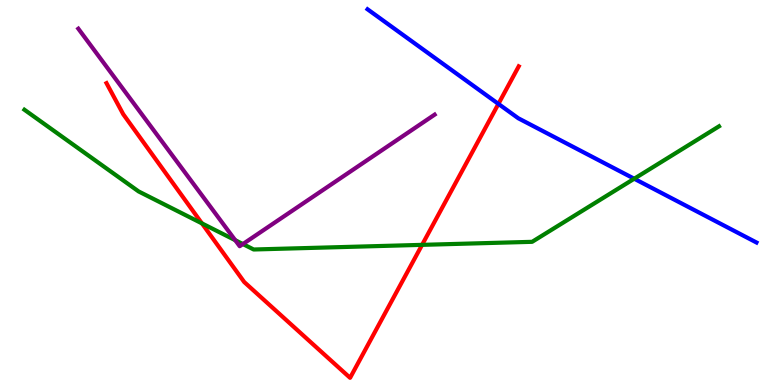[{'lines': ['blue', 'red'], 'intersections': [{'x': 6.43, 'y': 7.3}]}, {'lines': ['green', 'red'], 'intersections': [{'x': 2.61, 'y': 4.2}, {'x': 5.45, 'y': 3.64}]}, {'lines': ['purple', 'red'], 'intersections': []}, {'lines': ['blue', 'green'], 'intersections': [{'x': 8.18, 'y': 5.36}]}, {'lines': ['blue', 'purple'], 'intersections': []}, {'lines': ['green', 'purple'], 'intersections': [{'x': 3.04, 'y': 3.76}, {'x': 3.13, 'y': 3.66}]}]